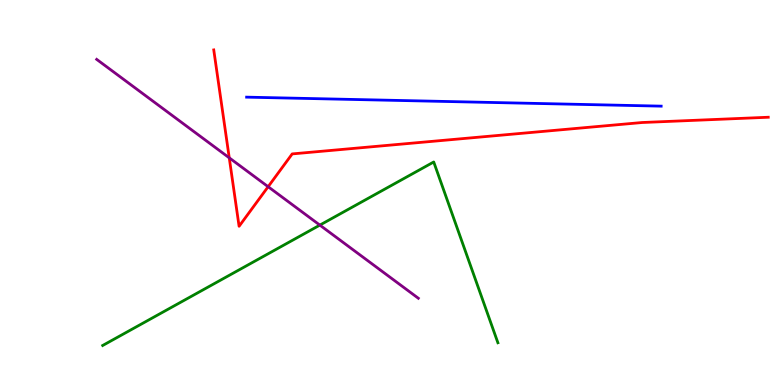[{'lines': ['blue', 'red'], 'intersections': []}, {'lines': ['green', 'red'], 'intersections': []}, {'lines': ['purple', 'red'], 'intersections': [{'x': 2.96, 'y': 5.9}, {'x': 3.46, 'y': 5.15}]}, {'lines': ['blue', 'green'], 'intersections': []}, {'lines': ['blue', 'purple'], 'intersections': []}, {'lines': ['green', 'purple'], 'intersections': [{'x': 4.13, 'y': 4.15}]}]